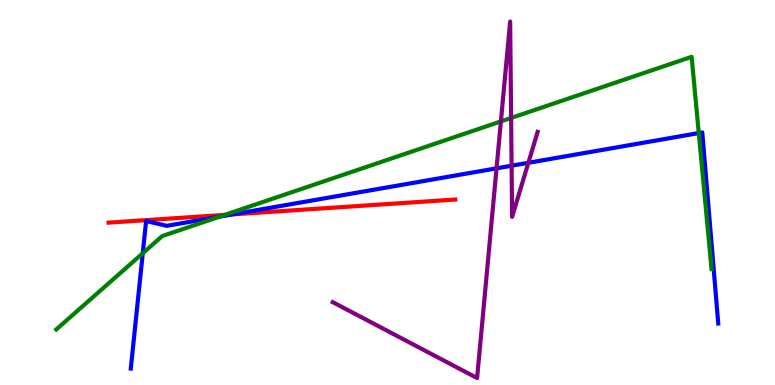[{'lines': ['blue', 'red'], 'intersections': [{'x': 3.0, 'y': 4.43}]}, {'lines': ['green', 'red'], 'intersections': [{'x': 2.9, 'y': 4.42}]}, {'lines': ['purple', 'red'], 'intersections': []}, {'lines': ['blue', 'green'], 'intersections': [{'x': 1.84, 'y': 3.42}, {'x': 2.84, 'y': 4.37}, {'x': 9.02, 'y': 6.54}]}, {'lines': ['blue', 'purple'], 'intersections': [{'x': 6.41, 'y': 5.63}, {'x': 6.6, 'y': 5.7}, {'x': 6.82, 'y': 5.77}]}, {'lines': ['green', 'purple'], 'intersections': [{'x': 6.46, 'y': 6.85}, {'x': 6.6, 'y': 6.94}]}]